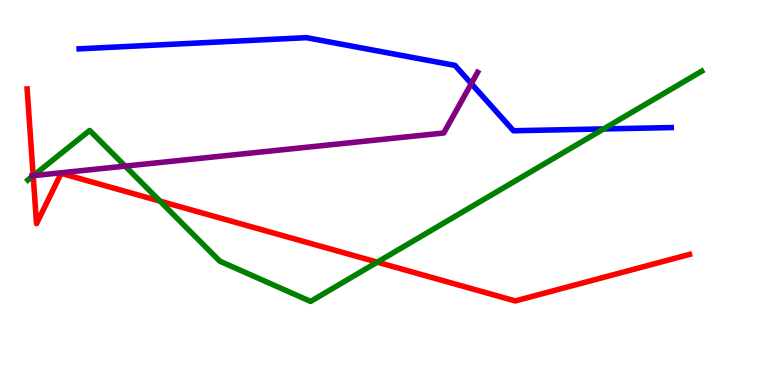[{'lines': ['blue', 'red'], 'intersections': []}, {'lines': ['green', 'red'], 'intersections': [{'x': 0.428, 'y': 5.43}, {'x': 2.06, 'y': 4.78}, {'x': 4.87, 'y': 3.19}]}, {'lines': ['purple', 'red'], 'intersections': [{'x': 0.428, 'y': 5.44}]}, {'lines': ['blue', 'green'], 'intersections': [{'x': 7.79, 'y': 6.65}]}, {'lines': ['blue', 'purple'], 'intersections': [{'x': 6.08, 'y': 7.83}]}, {'lines': ['green', 'purple'], 'intersections': [{'x': 0.43, 'y': 5.44}, {'x': 1.62, 'y': 5.69}]}]